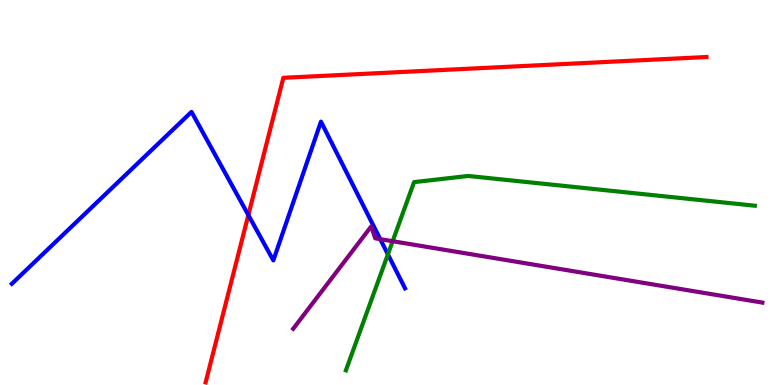[{'lines': ['blue', 'red'], 'intersections': [{'x': 3.2, 'y': 4.42}]}, {'lines': ['green', 'red'], 'intersections': []}, {'lines': ['purple', 'red'], 'intersections': []}, {'lines': ['blue', 'green'], 'intersections': [{'x': 5.01, 'y': 3.39}]}, {'lines': ['blue', 'purple'], 'intersections': [{'x': 4.91, 'y': 3.79}]}, {'lines': ['green', 'purple'], 'intersections': [{'x': 5.07, 'y': 3.73}]}]